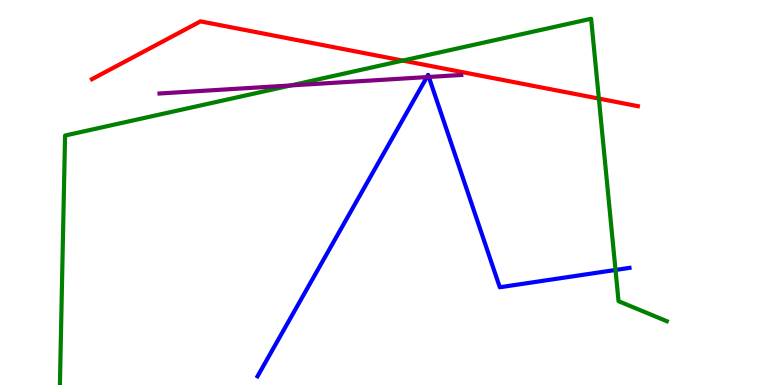[{'lines': ['blue', 'red'], 'intersections': []}, {'lines': ['green', 'red'], 'intersections': [{'x': 5.2, 'y': 8.43}, {'x': 7.73, 'y': 7.44}]}, {'lines': ['purple', 'red'], 'intersections': []}, {'lines': ['blue', 'green'], 'intersections': [{'x': 7.94, 'y': 2.99}]}, {'lines': ['blue', 'purple'], 'intersections': [{'x': 5.51, 'y': 8.0}, {'x': 5.53, 'y': 8.0}]}, {'lines': ['green', 'purple'], 'intersections': [{'x': 3.75, 'y': 7.78}]}]